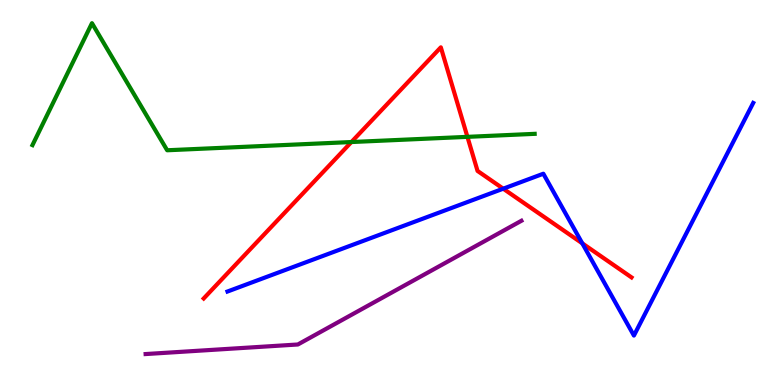[{'lines': ['blue', 'red'], 'intersections': [{'x': 6.49, 'y': 5.1}, {'x': 7.51, 'y': 3.68}]}, {'lines': ['green', 'red'], 'intersections': [{'x': 4.53, 'y': 6.31}, {'x': 6.03, 'y': 6.45}]}, {'lines': ['purple', 'red'], 'intersections': []}, {'lines': ['blue', 'green'], 'intersections': []}, {'lines': ['blue', 'purple'], 'intersections': []}, {'lines': ['green', 'purple'], 'intersections': []}]